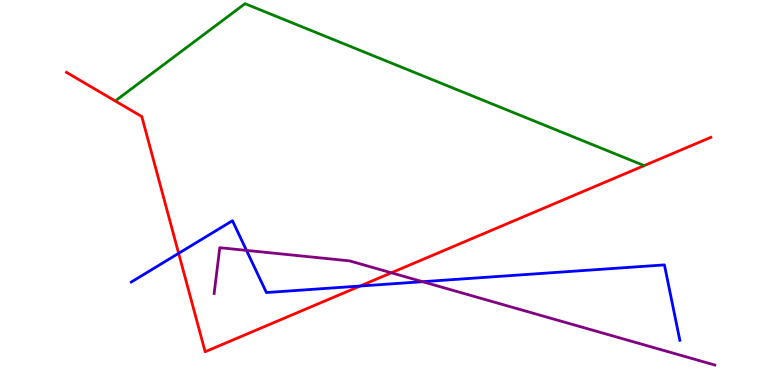[{'lines': ['blue', 'red'], 'intersections': [{'x': 2.31, 'y': 3.42}, {'x': 4.65, 'y': 2.57}]}, {'lines': ['green', 'red'], 'intersections': []}, {'lines': ['purple', 'red'], 'intersections': [{'x': 5.05, 'y': 2.91}]}, {'lines': ['blue', 'green'], 'intersections': []}, {'lines': ['blue', 'purple'], 'intersections': [{'x': 3.18, 'y': 3.5}, {'x': 5.45, 'y': 2.68}]}, {'lines': ['green', 'purple'], 'intersections': []}]